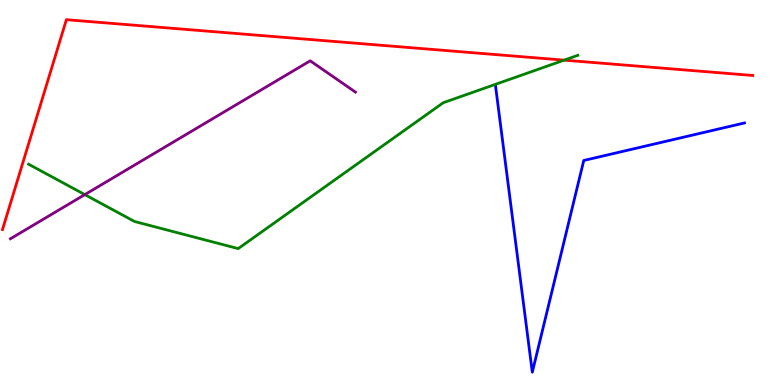[{'lines': ['blue', 'red'], 'intersections': []}, {'lines': ['green', 'red'], 'intersections': [{'x': 7.28, 'y': 8.44}]}, {'lines': ['purple', 'red'], 'intersections': []}, {'lines': ['blue', 'green'], 'intersections': []}, {'lines': ['blue', 'purple'], 'intersections': []}, {'lines': ['green', 'purple'], 'intersections': [{'x': 1.09, 'y': 4.95}]}]